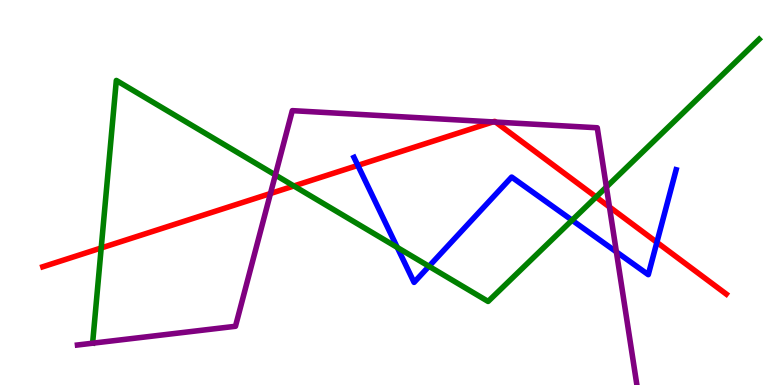[{'lines': ['blue', 'red'], 'intersections': [{'x': 4.62, 'y': 5.7}, {'x': 8.48, 'y': 3.71}]}, {'lines': ['green', 'red'], 'intersections': [{'x': 1.31, 'y': 3.56}, {'x': 3.79, 'y': 5.17}, {'x': 7.69, 'y': 4.88}]}, {'lines': ['purple', 'red'], 'intersections': [{'x': 3.49, 'y': 4.97}, {'x': 6.36, 'y': 6.83}, {'x': 6.39, 'y': 6.83}, {'x': 7.86, 'y': 4.62}]}, {'lines': ['blue', 'green'], 'intersections': [{'x': 5.13, 'y': 3.57}, {'x': 5.54, 'y': 3.08}, {'x': 7.38, 'y': 4.28}]}, {'lines': ['blue', 'purple'], 'intersections': [{'x': 7.95, 'y': 3.46}]}, {'lines': ['green', 'purple'], 'intersections': [{'x': 3.55, 'y': 5.46}, {'x': 7.82, 'y': 5.14}]}]